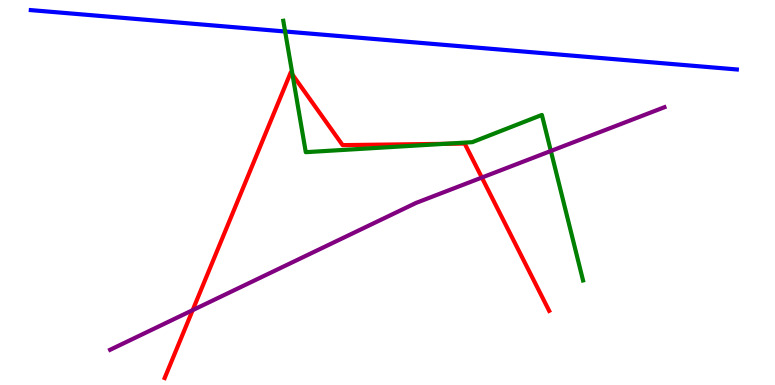[{'lines': ['blue', 'red'], 'intersections': []}, {'lines': ['green', 'red'], 'intersections': [{'x': 3.77, 'y': 8.06}, {'x': 5.74, 'y': 6.26}]}, {'lines': ['purple', 'red'], 'intersections': [{'x': 2.49, 'y': 1.94}, {'x': 6.22, 'y': 5.39}]}, {'lines': ['blue', 'green'], 'intersections': [{'x': 3.68, 'y': 9.18}]}, {'lines': ['blue', 'purple'], 'intersections': []}, {'lines': ['green', 'purple'], 'intersections': [{'x': 7.11, 'y': 6.08}]}]